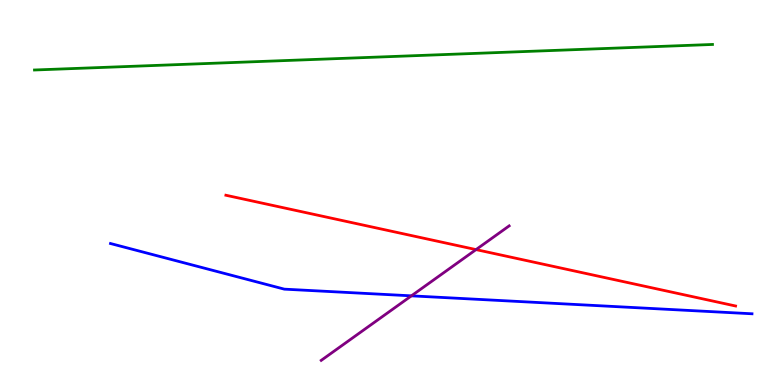[{'lines': ['blue', 'red'], 'intersections': []}, {'lines': ['green', 'red'], 'intersections': []}, {'lines': ['purple', 'red'], 'intersections': [{'x': 6.14, 'y': 3.52}]}, {'lines': ['blue', 'green'], 'intersections': []}, {'lines': ['blue', 'purple'], 'intersections': [{'x': 5.31, 'y': 2.32}]}, {'lines': ['green', 'purple'], 'intersections': []}]